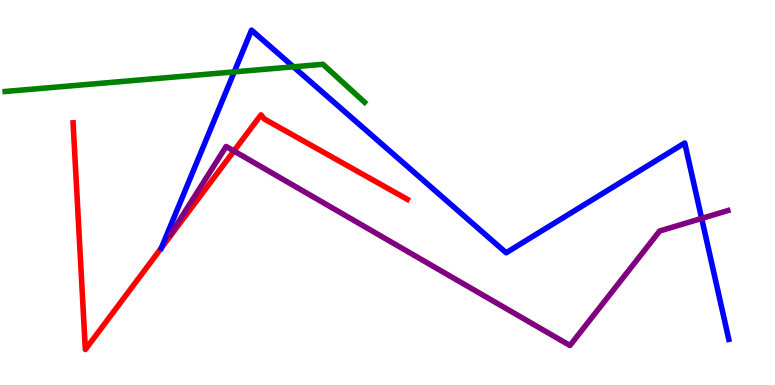[{'lines': ['blue', 'red'], 'intersections': [{'x': 2.08, 'y': 3.56}]}, {'lines': ['green', 'red'], 'intersections': []}, {'lines': ['purple', 'red'], 'intersections': [{'x': 3.02, 'y': 6.08}]}, {'lines': ['blue', 'green'], 'intersections': [{'x': 3.02, 'y': 8.13}, {'x': 3.79, 'y': 8.26}]}, {'lines': ['blue', 'purple'], 'intersections': [{'x': 9.05, 'y': 4.33}]}, {'lines': ['green', 'purple'], 'intersections': []}]